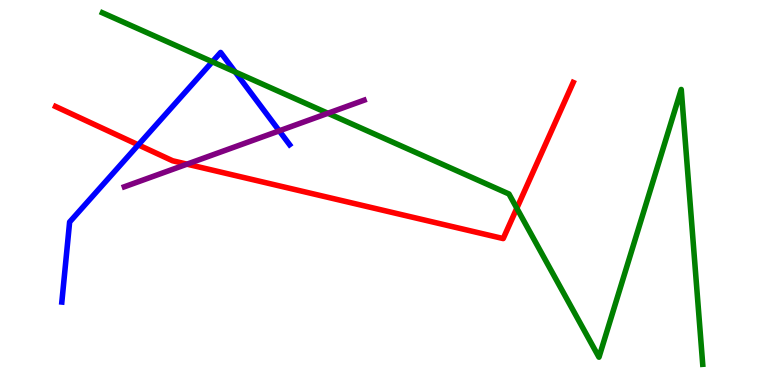[{'lines': ['blue', 'red'], 'intersections': [{'x': 1.78, 'y': 6.24}]}, {'lines': ['green', 'red'], 'intersections': [{'x': 6.67, 'y': 4.59}]}, {'lines': ['purple', 'red'], 'intersections': [{'x': 2.41, 'y': 5.74}]}, {'lines': ['blue', 'green'], 'intersections': [{'x': 2.74, 'y': 8.4}, {'x': 3.04, 'y': 8.13}]}, {'lines': ['blue', 'purple'], 'intersections': [{'x': 3.6, 'y': 6.6}]}, {'lines': ['green', 'purple'], 'intersections': [{'x': 4.23, 'y': 7.06}]}]